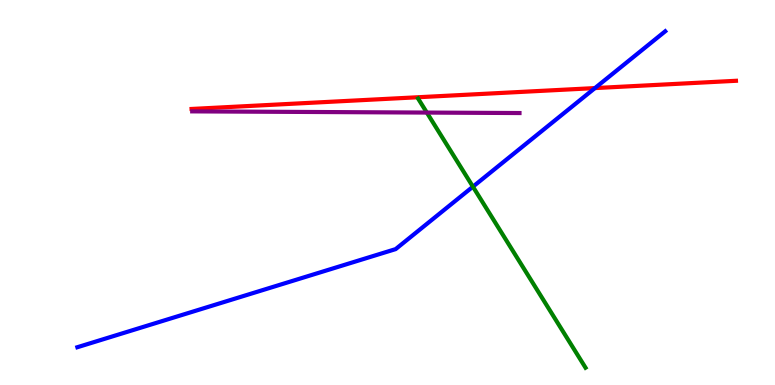[{'lines': ['blue', 'red'], 'intersections': [{'x': 7.68, 'y': 7.71}]}, {'lines': ['green', 'red'], 'intersections': []}, {'lines': ['purple', 'red'], 'intersections': []}, {'lines': ['blue', 'green'], 'intersections': [{'x': 6.1, 'y': 5.15}]}, {'lines': ['blue', 'purple'], 'intersections': []}, {'lines': ['green', 'purple'], 'intersections': [{'x': 5.51, 'y': 7.08}]}]